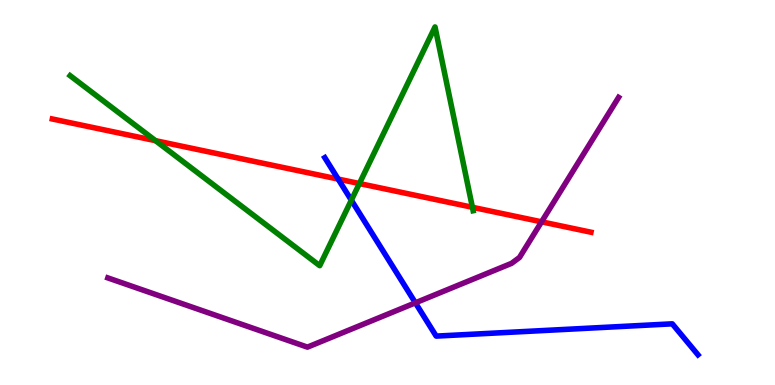[{'lines': ['blue', 'red'], 'intersections': [{'x': 4.36, 'y': 5.35}]}, {'lines': ['green', 'red'], 'intersections': [{'x': 2.01, 'y': 6.35}, {'x': 4.64, 'y': 5.23}, {'x': 6.1, 'y': 4.62}]}, {'lines': ['purple', 'red'], 'intersections': [{'x': 6.99, 'y': 4.24}]}, {'lines': ['blue', 'green'], 'intersections': [{'x': 4.53, 'y': 4.8}]}, {'lines': ['blue', 'purple'], 'intersections': [{'x': 5.36, 'y': 2.13}]}, {'lines': ['green', 'purple'], 'intersections': []}]